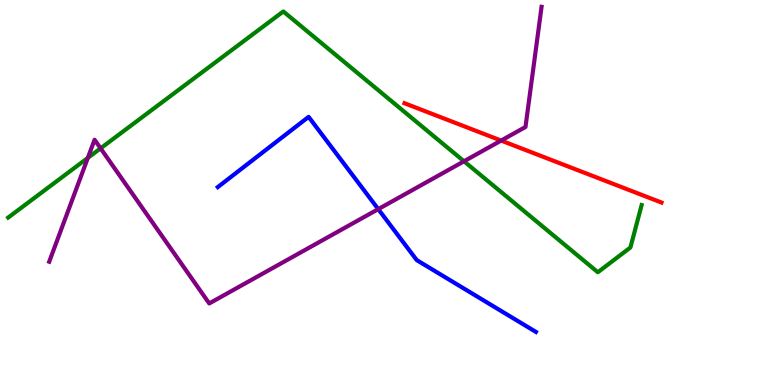[{'lines': ['blue', 'red'], 'intersections': []}, {'lines': ['green', 'red'], 'intersections': []}, {'lines': ['purple', 'red'], 'intersections': [{'x': 6.47, 'y': 6.35}]}, {'lines': ['blue', 'green'], 'intersections': []}, {'lines': ['blue', 'purple'], 'intersections': [{'x': 4.88, 'y': 4.57}]}, {'lines': ['green', 'purple'], 'intersections': [{'x': 1.13, 'y': 5.9}, {'x': 1.3, 'y': 6.15}, {'x': 5.99, 'y': 5.81}]}]